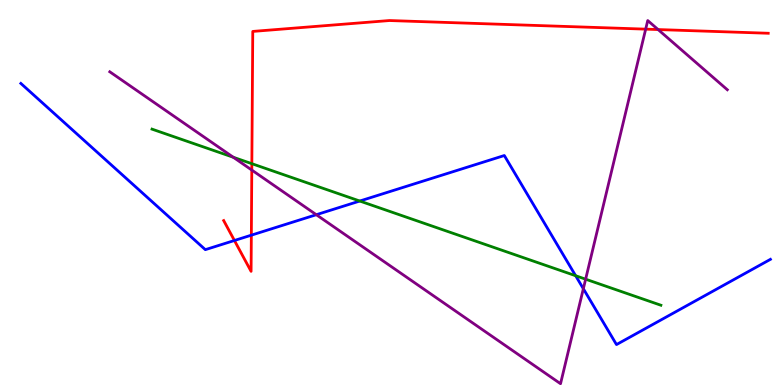[{'lines': ['blue', 'red'], 'intersections': [{'x': 3.02, 'y': 3.75}, {'x': 3.24, 'y': 3.89}]}, {'lines': ['green', 'red'], 'intersections': [{'x': 3.25, 'y': 5.75}]}, {'lines': ['purple', 'red'], 'intersections': [{'x': 3.25, 'y': 5.58}, {'x': 8.33, 'y': 9.24}, {'x': 8.49, 'y': 9.23}]}, {'lines': ['blue', 'green'], 'intersections': [{'x': 4.64, 'y': 4.78}, {'x': 7.43, 'y': 2.84}]}, {'lines': ['blue', 'purple'], 'intersections': [{'x': 4.08, 'y': 4.42}, {'x': 7.53, 'y': 2.5}]}, {'lines': ['green', 'purple'], 'intersections': [{'x': 3.01, 'y': 5.91}, {'x': 7.56, 'y': 2.75}]}]